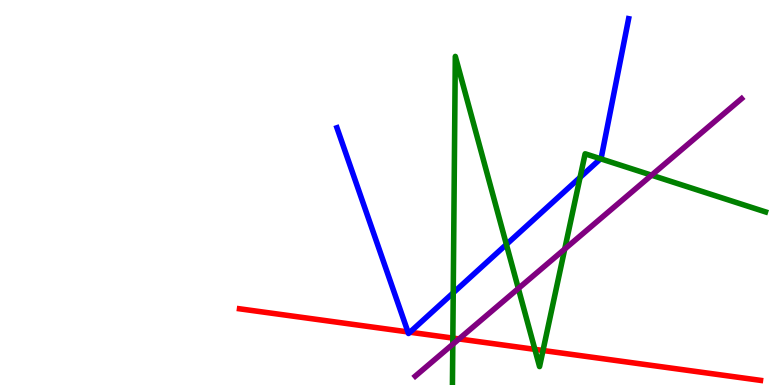[{'lines': ['blue', 'red'], 'intersections': [{'x': 5.26, 'y': 1.38}, {'x': 5.29, 'y': 1.37}]}, {'lines': ['green', 'red'], 'intersections': [{'x': 5.84, 'y': 1.22}, {'x': 6.9, 'y': 0.925}, {'x': 7.01, 'y': 0.896}]}, {'lines': ['purple', 'red'], 'intersections': [{'x': 5.92, 'y': 1.2}]}, {'lines': ['blue', 'green'], 'intersections': [{'x': 5.85, 'y': 2.39}, {'x': 6.53, 'y': 3.65}, {'x': 7.48, 'y': 5.39}, {'x': 7.75, 'y': 5.88}]}, {'lines': ['blue', 'purple'], 'intersections': []}, {'lines': ['green', 'purple'], 'intersections': [{'x': 5.84, 'y': 1.06}, {'x': 6.69, 'y': 2.51}, {'x': 7.29, 'y': 3.53}, {'x': 8.41, 'y': 5.45}]}]